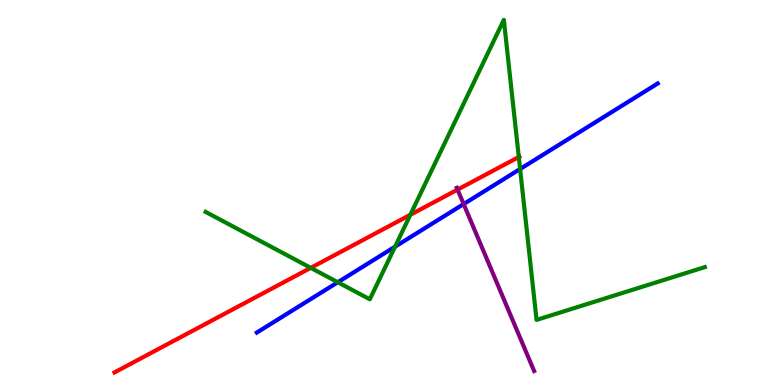[{'lines': ['blue', 'red'], 'intersections': []}, {'lines': ['green', 'red'], 'intersections': [{'x': 4.01, 'y': 3.04}, {'x': 5.29, 'y': 4.42}, {'x': 6.69, 'y': 5.92}]}, {'lines': ['purple', 'red'], 'intersections': [{'x': 5.9, 'y': 5.07}]}, {'lines': ['blue', 'green'], 'intersections': [{'x': 4.36, 'y': 2.67}, {'x': 5.1, 'y': 3.59}, {'x': 6.71, 'y': 5.61}]}, {'lines': ['blue', 'purple'], 'intersections': [{'x': 5.98, 'y': 4.7}]}, {'lines': ['green', 'purple'], 'intersections': []}]